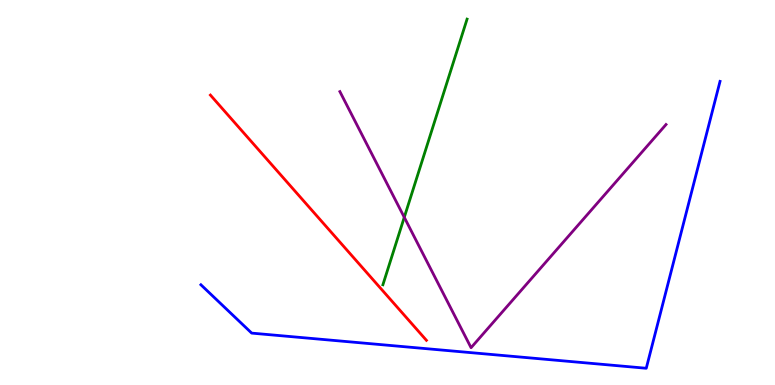[{'lines': ['blue', 'red'], 'intersections': []}, {'lines': ['green', 'red'], 'intersections': []}, {'lines': ['purple', 'red'], 'intersections': []}, {'lines': ['blue', 'green'], 'intersections': []}, {'lines': ['blue', 'purple'], 'intersections': []}, {'lines': ['green', 'purple'], 'intersections': [{'x': 5.22, 'y': 4.36}]}]